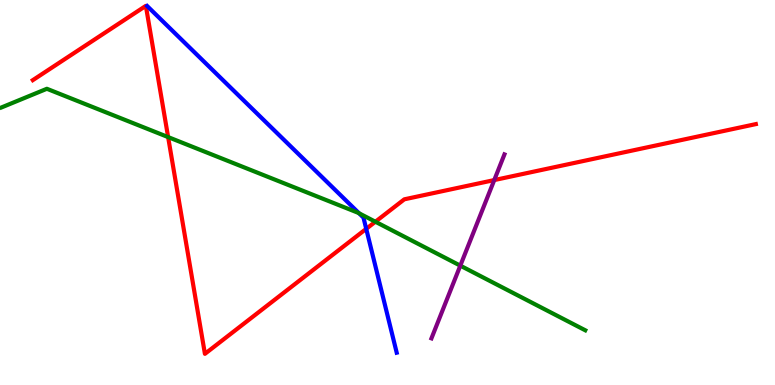[{'lines': ['blue', 'red'], 'intersections': [{'x': 4.73, 'y': 4.06}]}, {'lines': ['green', 'red'], 'intersections': [{'x': 2.17, 'y': 6.44}, {'x': 4.84, 'y': 4.24}]}, {'lines': ['purple', 'red'], 'intersections': [{'x': 6.38, 'y': 5.32}]}, {'lines': ['blue', 'green'], 'intersections': [{'x': 4.63, 'y': 4.46}]}, {'lines': ['blue', 'purple'], 'intersections': []}, {'lines': ['green', 'purple'], 'intersections': [{'x': 5.94, 'y': 3.1}]}]